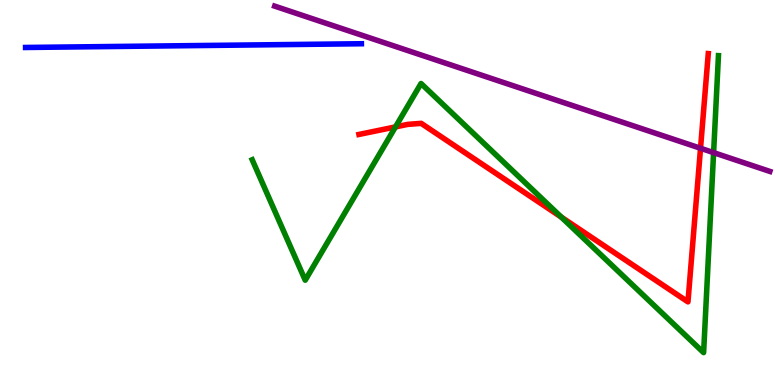[{'lines': ['blue', 'red'], 'intersections': []}, {'lines': ['green', 'red'], 'intersections': [{'x': 5.1, 'y': 6.7}, {'x': 7.24, 'y': 4.36}]}, {'lines': ['purple', 'red'], 'intersections': [{'x': 9.04, 'y': 6.15}]}, {'lines': ['blue', 'green'], 'intersections': []}, {'lines': ['blue', 'purple'], 'intersections': []}, {'lines': ['green', 'purple'], 'intersections': [{'x': 9.21, 'y': 6.04}]}]